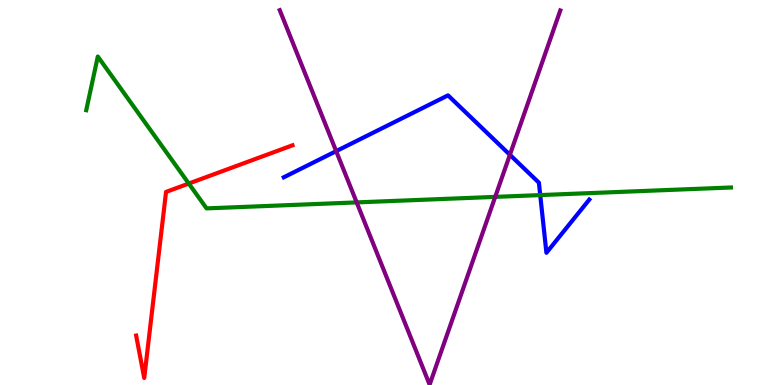[{'lines': ['blue', 'red'], 'intersections': []}, {'lines': ['green', 'red'], 'intersections': [{'x': 2.44, 'y': 5.23}]}, {'lines': ['purple', 'red'], 'intersections': []}, {'lines': ['blue', 'green'], 'intersections': [{'x': 6.97, 'y': 4.93}]}, {'lines': ['blue', 'purple'], 'intersections': [{'x': 4.34, 'y': 6.07}, {'x': 6.58, 'y': 5.98}]}, {'lines': ['green', 'purple'], 'intersections': [{'x': 4.6, 'y': 4.74}, {'x': 6.39, 'y': 4.89}]}]